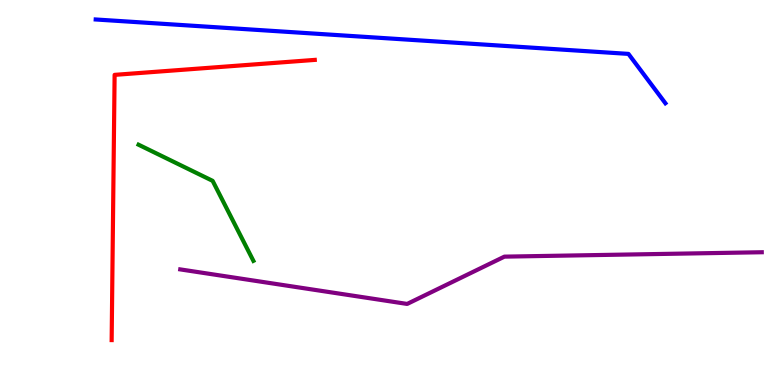[{'lines': ['blue', 'red'], 'intersections': []}, {'lines': ['green', 'red'], 'intersections': []}, {'lines': ['purple', 'red'], 'intersections': []}, {'lines': ['blue', 'green'], 'intersections': []}, {'lines': ['blue', 'purple'], 'intersections': []}, {'lines': ['green', 'purple'], 'intersections': []}]